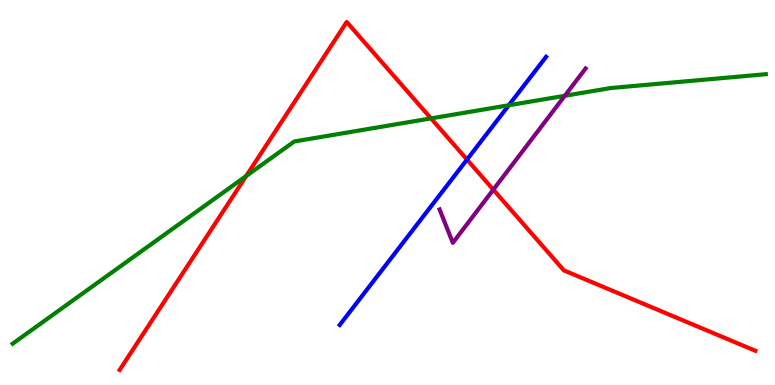[{'lines': ['blue', 'red'], 'intersections': [{'x': 6.03, 'y': 5.86}]}, {'lines': ['green', 'red'], 'intersections': [{'x': 3.18, 'y': 5.43}, {'x': 5.56, 'y': 6.93}]}, {'lines': ['purple', 'red'], 'intersections': [{'x': 6.37, 'y': 5.07}]}, {'lines': ['blue', 'green'], 'intersections': [{'x': 6.57, 'y': 7.27}]}, {'lines': ['blue', 'purple'], 'intersections': []}, {'lines': ['green', 'purple'], 'intersections': [{'x': 7.29, 'y': 7.51}]}]